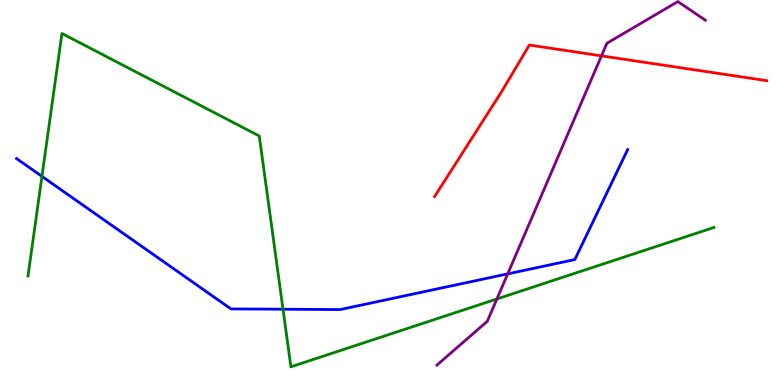[{'lines': ['blue', 'red'], 'intersections': []}, {'lines': ['green', 'red'], 'intersections': []}, {'lines': ['purple', 'red'], 'intersections': [{'x': 7.76, 'y': 8.55}]}, {'lines': ['blue', 'green'], 'intersections': [{'x': 0.541, 'y': 5.42}, {'x': 3.65, 'y': 1.97}]}, {'lines': ['blue', 'purple'], 'intersections': [{'x': 6.55, 'y': 2.89}]}, {'lines': ['green', 'purple'], 'intersections': [{'x': 6.41, 'y': 2.23}]}]